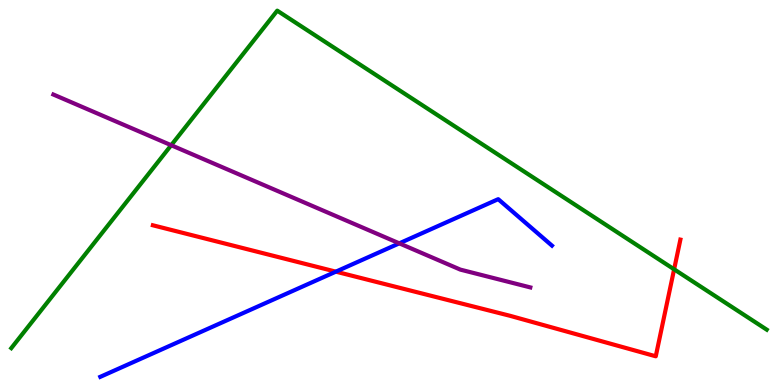[{'lines': ['blue', 'red'], 'intersections': [{'x': 4.33, 'y': 2.94}]}, {'lines': ['green', 'red'], 'intersections': [{'x': 8.7, 'y': 3.01}]}, {'lines': ['purple', 'red'], 'intersections': []}, {'lines': ['blue', 'green'], 'intersections': []}, {'lines': ['blue', 'purple'], 'intersections': [{'x': 5.15, 'y': 3.68}]}, {'lines': ['green', 'purple'], 'intersections': [{'x': 2.21, 'y': 6.23}]}]